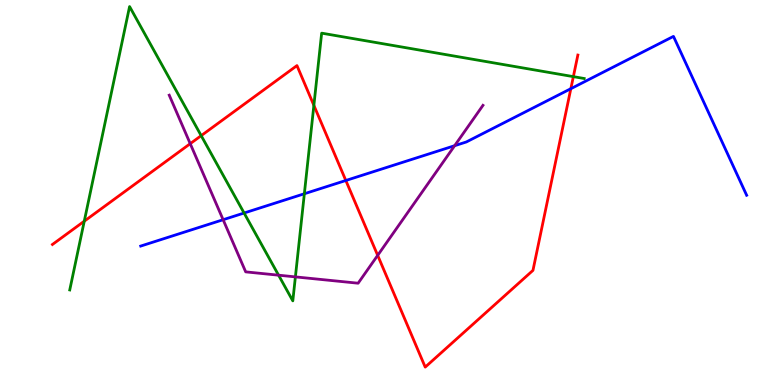[{'lines': ['blue', 'red'], 'intersections': [{'x': 4.46, 'y': 5.31}, {'x': 7.37, 'y': 7.7}]}, {'lines': ['green', 'red'], 'intersections': [{'x': 1.09, 'y': 4.25}, {'x': 2.6, 'y': 6.48}, {'x': 4.05, 'y': 7.26}, {'x': 7.4, 'y': 8.01}]}, {'lines': ['purple', 'red'], 'intersections': [{'x': 2.45, 'y': 6.27}, {'x': 4.87, 'y': 3.37}]}, {'lines': ['blue', 'green'], 'intersections': [{'x': 3.15, 'y': 4.47}, {'x': 3.93, 'y': 4.97}]}, {'lines': ['blue', 'purple'], 'intersections': [{'x': 2.88, 'y': 4.29}, {'x': 5.87, 'y': 6.22}]}, {'lines': ['green', 'purple'], 'intersections': [{'x': 3.59, 'y': 2.85}, {'x': 3.81, 'y': 2.81}]}]